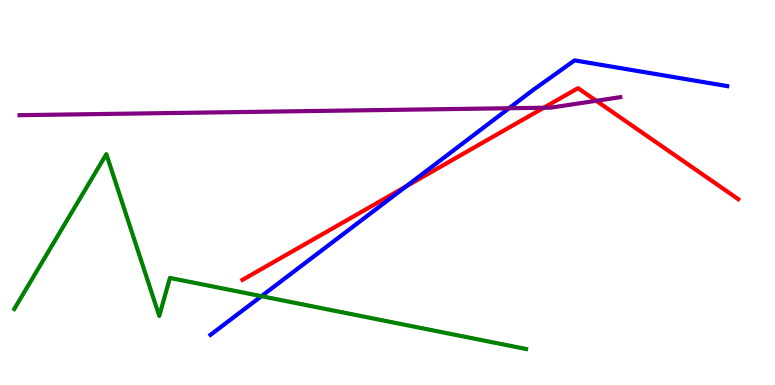[{'lines': ['blue', 'red'], 'intersections': [{'x': 5.24, 'y': 5.16}]}, {'lines': ['green', 'red'], 'intersections': []}, {'lines': ['purple', 'red'], 'intersections': [{'x': 7.02, 'y': 7.2}, {'x': 7.69, 'y': 7.38}]}, {'lines': ['blue', 'green'], 'intersections': [{'x': 3.37, 'y': 2.31}]}, {'lines': ['blue', 'purple'], 'intersections': [{'x': 6.57, 'y': 7.19}]}, {'lines': ['green', 'purple'], 'intersections': []}]